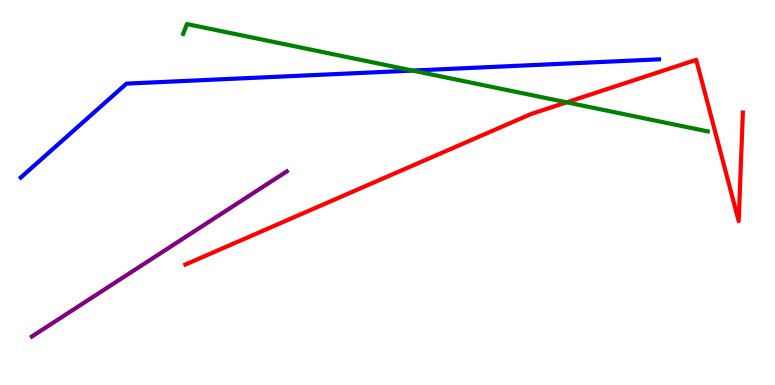[{'lines': ['blue', 'red'], 'intersections': []}, {'lines': ['green', 'red'], 'intersections': [{'x': 7.31, 'y': 7.34}]}, {'lines': ['purple', 'red'], 'intersections': []}, {'lines': ['blue', 'green'], 'intersections': [{'x': 5.32, 'y': 8.17}]}, {'lines': ['blue', 'purple'], 'intersections': []}, {'lines': ['green', 'purple'], 'intersections': []}]